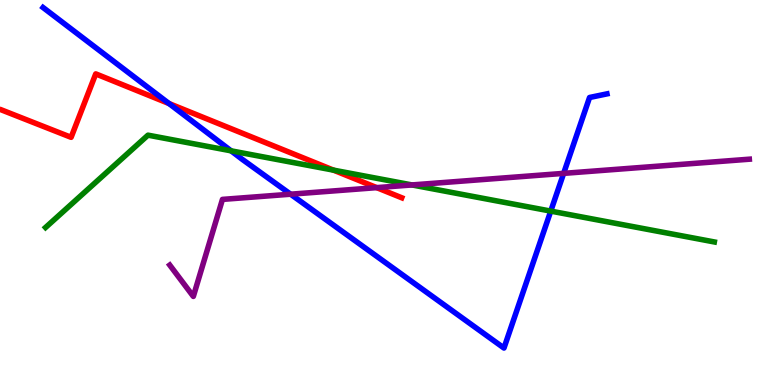[{'lines': ['blue', 'red'], 'intersections': [{'x': 2.18, 'y': 7.31}]}, {'lines': ['green', 'red'], 'intersections': [{'x': 4.3, 'y': 5.58}]}, {'lines': ['purple', 'red'], 'intersections': [{'x': 4.86, 'y': 5.13}]}, {'lines': ['blue', 'green'], 'intersections': [{'x': 2.98, 'y': 6.08}, {'x': 7.11, 'y': 4.52}]}, {'lines': ['blue', 'purple'], 'intersections': [{'x': 3.75, 'y': 4.96}, {'x': 7.27, 'y': 5.5}]}, {'lines': ['green', 'purple'], 'intersections': [{'x': 5.32, 'y': 5.2}]}]